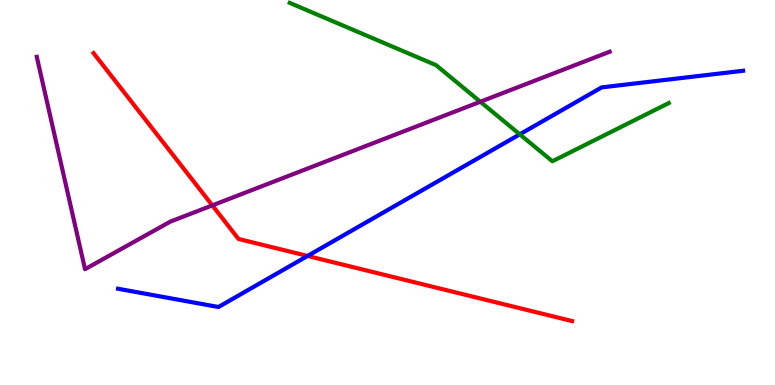[{'lines': ['blue', 'red'], 'intersections': [{'x': 3.97, 'y': 3.35}]}, {'lines': ['green', 'red'], 'intersections': []}, {'lines': ['purple', 'red'], 'intersections': [{'x': 2.74, 'y': 4.67}]}, {'lines': ['blue', 'green'], 'intersections': [{'x': 6.71, 'y': 6.51}]}, {'lines': ['blue', 'purple'], 'intersections': []}, {'lines': ['green', 'purple'], 'intersections': [{'x': 6.2, 'y': 7.36}]}]